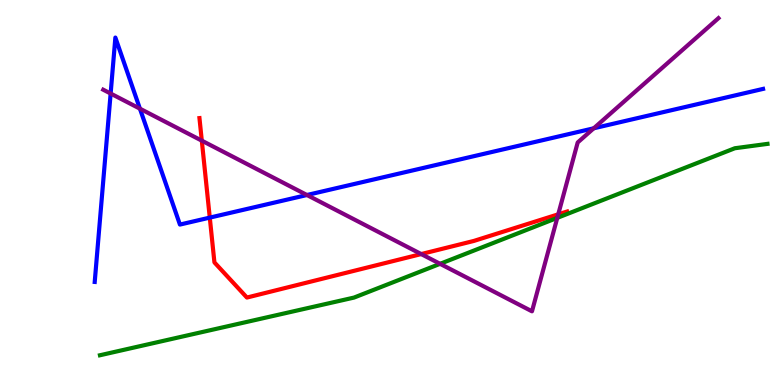[{'lines': ['blue', 'red'], 'intersections': [{'x': 2.71, 'y': 4.35}]}, {'lines': ['green', 'red'], 'intersections': []}, {'lines': ['purple', 'red'], 'intersections': [{'x': 2.6, 'y': 6.35}, {'x': 5.43, 'y': 3.4}, {'x': 7.2, 'y': 4.43}]}, {'lines': ['blue', 'green'], 'intersections': []}, {'lines': ['blue', 'purple'], 'intersections': [{'x': 1.43, 'y': 7.57}, {'x': 1.81, 'y': 7.18}, {'x': 3.96, 'y': 4.93}, {'x': 7.66, 'y': 6.67}]}, {'lines': ['green', 'purple'], 'intersections': [{'x': 5.68, 'y': 3.15}, {'x': 7.19, 'y': 4.34}]}]